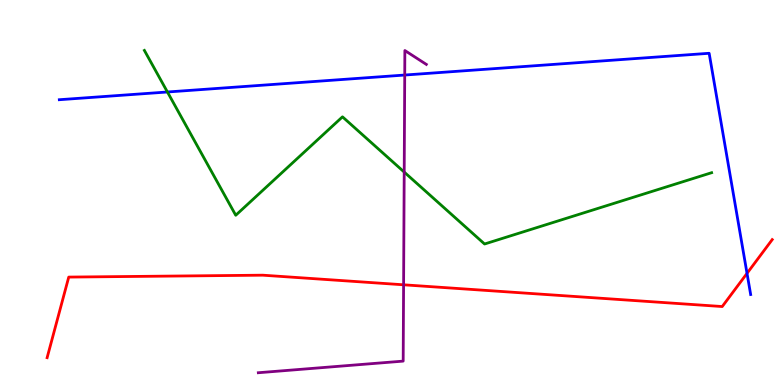[{'lines': ['blue', 'red'], 'intersections': [{'x': 9.64, 'y': 2.9}]}, {'lines': ['green', 'red'], 'intersections': []}, {'lines': ['purple', 'red'], 'intersections': [{'x': 5.21, 'y': 2.6}]}, {'lines': ['blue', 'green'], 'intersections': [{'x': 2.16, 'y': 7.61}]}, {'lines': ['blue', 'purple'], 'intersections': [{'x': 5.22, 'y': 8.05}]}, {'lines': ['green', 'purple'], 'intersections': [{'x': 5.22, 'y': 5.53}]}]